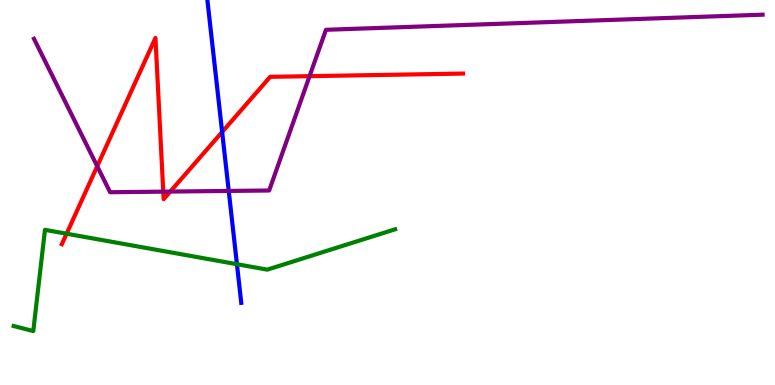[{'lines': ['blue', 'red'], 'intersections': [{'x': 2.87, 'y': 6.57}]}, {'lines': ['green', 'red'], 'intersections': [{'x': 0.859, 'y': 3.93}]}, {'lines': ['purple', 'red'], 'intersections': [{'x': 1.25, 'y': 5.68}, {'x': 2.11, 'y': 5.02}, {'x': 2.2, 'y': 5.02}, {'x': 3.99, 'y': 8.02}]}, {'lines': ['blue', 'green'], 'intersections': [{'x': 3.06, 'y': 3.14}]}, {'lines': ['blue', 'purple'], 'intersections': [{'x': 2.95, 'y': 5.04}]}, {'lines': ['green', 'purple'], 'intersections': []}]